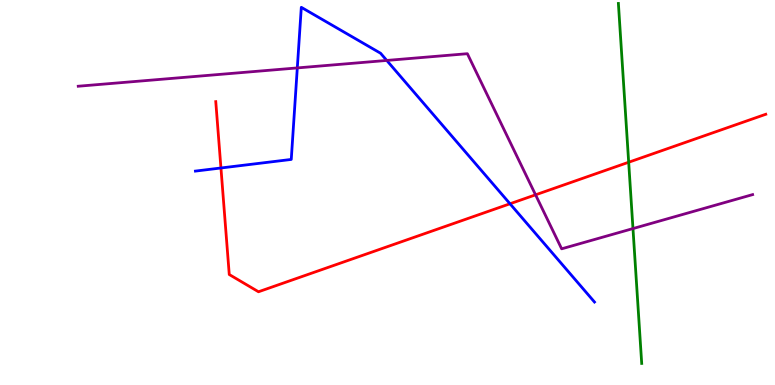[{'lines': ['blue', 'red'], 'intersections': [{'x': 2.85, 'y': 5.64}, {'x': 6.58, 'y': 4.71}]}, {'lines': ['green', 'red'], 'intersections': [{'x': 8.11, 'y': 5.79}]}, {'lines': ['purple', 'red'], 'intersections': [{'x': 6.91, 'y': 4.94}]}, {'lines': ['blue', 'green'], 'intersections': []}, {'lines': ['blue', 'purple'], 'intersections': [{'x': 3.84, 'y': 8.24}, {'x': 4.99, 'y': 8.43}]}, {'lines': ['green', 'purple'], 'intersections': [{'x': 8.17, 'y': 4.06}]}]